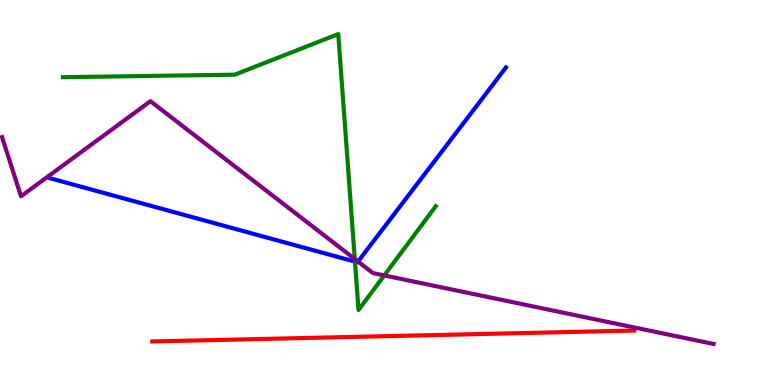[{'lines': ['blue', 'red'], 'intersections': []}, {'lines': ['green', 'red'], 'intersections': []}, {'lines': ['purple', 'red'], 'intersections': []}, {'lines': ['blue', 'green'], 'intersections': [{'x': 4.58, 'y': 3.2}]}, {'lines': ['blue', 'purple'], 'intersections': [{'x': 4.62, 'y': 3.21}]}, {'lines': ['green', 'purple'], 'intersections': [{'x': 4.58, 'y': 3.27}, {'x': 4.96, 'y': 2.85}]}]